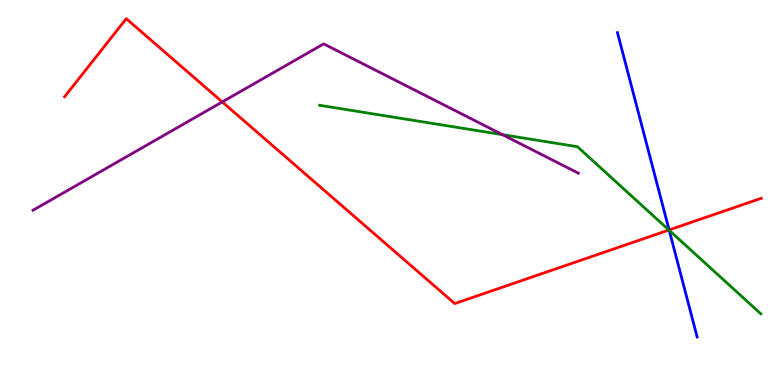[{'lines': ['blue', 'red'], 'intersections': [{'x': 8.63, 'y': 4.03}]}, {'lines': ['green', 'red'], 'intersections': [{'x': 8.63, 'y': 4.03}]}, {'lines': ['purple', 'red'], 'intersections': [{'x': 2.87, 'y': 7.35}]}, {'lines': ['blue', 'green'], 'intersections': [{'x': 8.64, 'y': 4.02}]}, {'lines': ['blue', 'purple'], 'intersections': []}, {'lines': ['green', 'purple'], 'intersections': [{'x': 6.48, 'y': 6.5}]}]